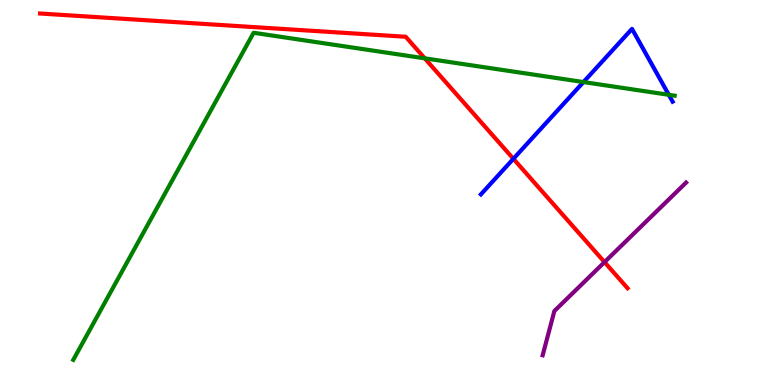[{'lines': ['blue', 'red'], 'intersections': [{'x': 6.62, 'y': 5.88}]}, {'lines': ['green', 'red'], 'intersections': [{'x': 5.48, 'y': 8.48}]}, {'lines': ['purple', 'red'], 'intersections': [{'x': 7.8, 'y': 3.19}]}, {'lines': ['blue', 'green'], 'intersections': [{'x': 7.53, 'y': 7.87}, {'x': 8.63, 'y': 7.54}]}, {'lines': ['blue', 'purple'], 'intersections': []}, {'lines': ['green', 'purple'], 'intersections': []}]